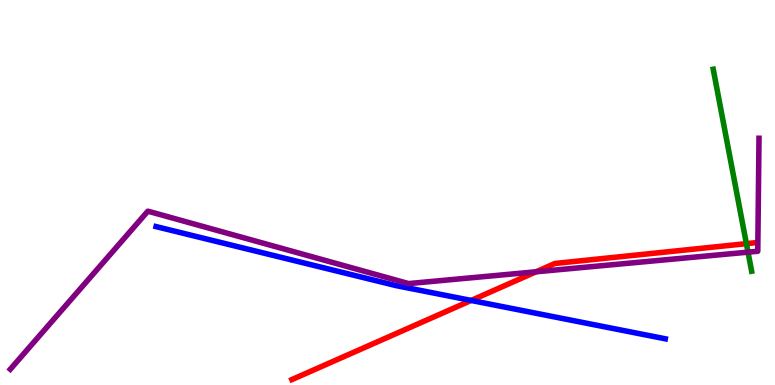[{'lines': ['blue', 'red'], 'intersections': [{'x': 6.08, 'y': 2.2}]}, {'lines': ['green', 'red'], 'intersections': [{'x': 9.63, 'y': 3.67}]}, {'lines': ['purple', 'red'], 'intersections': [{'x': 6.92, 'y': 2.94}]}, {'lines': ['blue', 'green'], 'intersections': []}, {'lines': ['blue', 'purple'], 'intersections': []}, {'lines': ['green', 'purple'], 'intersections': [{'x': 9.65, 'y': 3.45}]}]